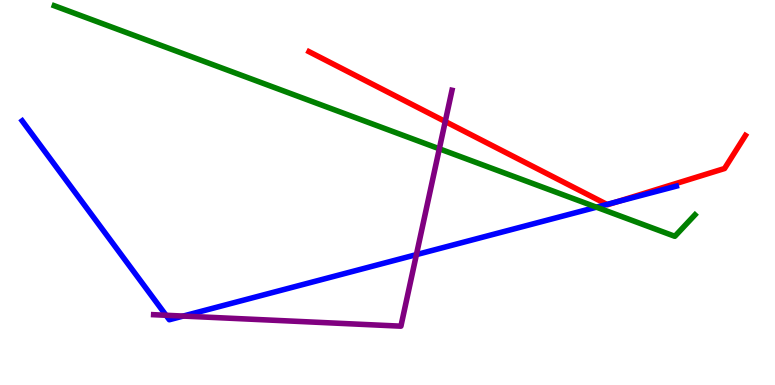[{'lines': ['blue', 'red'], 'intersections': [{'x': 7.83, 'y': 4.69}, {'x': 7.96, 'y': 4.76}]}, {'lines': ['green', 'red'], 'intersections': []}, {'lines': ['purple', 'red'], 'intersections': [{'x': 5.75, 'y': 6.84}]}, {'lines': ['blue', 'green'], 'intersections': [{'x': 7.7, 'y': 4.62}]}, {'lines': ['blue', 'purple'], 'intersections': [{'x': 2.14, 'y': 1.81}, {'x': 2.36, 'y': 1.79}, {'x': 5.37, 'y': 3.39}]}, {'lines': ['green', 'purple'], 'intersections': [{'x': 5.67, 'y': 6.14}]}]